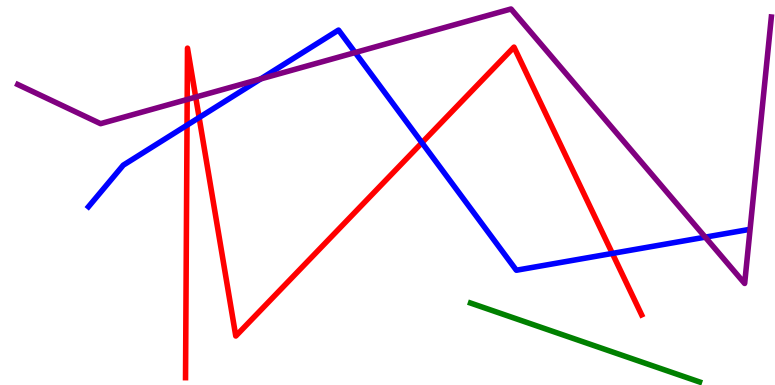[{'lines': ['blue', 'red'], 'intersections': [{'x': 2.41, 'y': 6.75}, {'x': 2.57, 'y': 6.95}, {'x': 5.44, 'y': 6.29}, {'x': 7.9, 'y': 3.42}]}, {'lines': ['green', 'red'], 'intersections': []}, {'lines': ['purple', 'red'], 'intersections': [{'x': 2.42, 'y': 7.42}, {'x': 2.53, 'y': 7.48}]}, {'lines': ['blue', 'green'], 'intersections': []}, {'lines': ['blue', 'purple'], 'intersections': [{'x': 3.36, 'y': 7.95}, {'x': 4.58, 'y': 8.64}, {'x': 9.1, 'y': 3.84}]}, {'lines': ['green', 'purple'], 'intersections': []}]